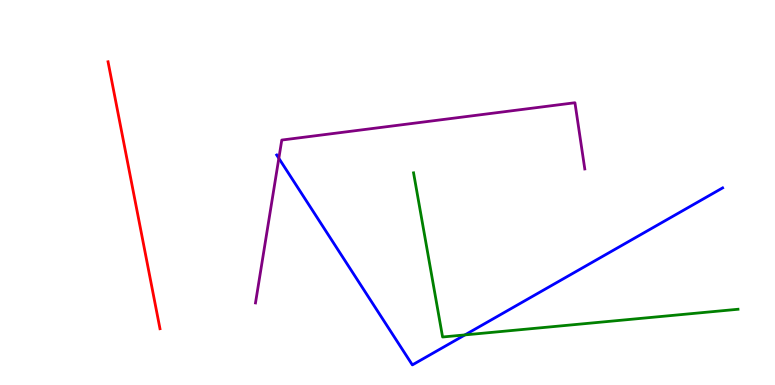[{'lines': ['blue', 'red'], 'intersections': []}, {'lines': ['green', 'red'], 'intersections': []}, {'lines': ['purple', 'red'], 'intersections': []}, {'lines': ['blue', 'green'], 'intersections': [{'x': 6.0, 'y': 1.3}]}, {'lines': ['blue', 'purple'], 'intersections': [{'x': 3.6, 'y': 5.89}]}, {'lines': ['green', 'purple'], 'intersections': []}]